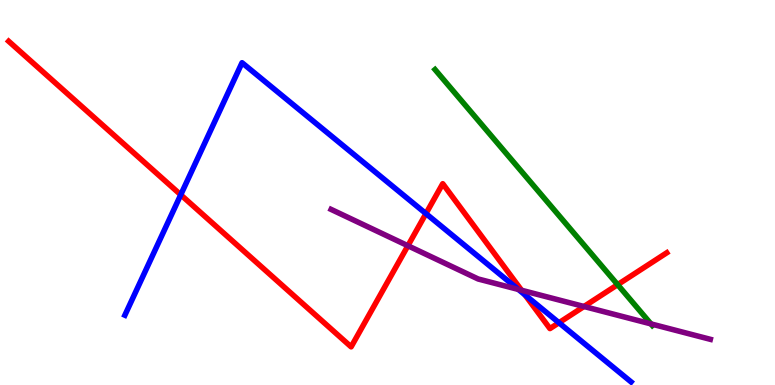[{'lines': ['blue', 'red'], 'intersections': [{'x': 2.33, 'y': 4.94}, {'x': 5.5, 'y': 4.45}, {'x': 6.77, 'y': 2.34}, {'x': 7.21, 'y': 1.62}]}, {'lines': ['green', 'red'], 'intersections': [{'x': 7.97, 'y': 2.61}]}, {'lines': ['purple', 'red'], 'intersections': [{'x': 5.26, 'y': 3.62}, {'x': 6.73, 'y': 2.46}, {'x': 7.54, 'y': 2.04}]}, {'lines': ['blue', 'green'], 'intersections': []}, {'lines': ['blue', 'purple'], 'intersections': [{'x': 6.69, 'y': 2.48}]}, {'lines': ['green', 'purple'], 'intersections': [{'x': 8.4, 'y': 1.59}]}]